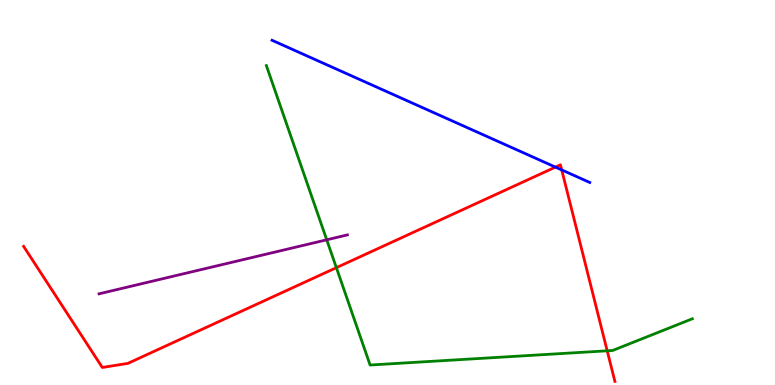[{'lines': ['blue', 'red'], 'intersections': [{'x': 7.17, 'y': 5.66}, {'x': 7.25, 'y': 5.59}]}, {'lines': ['green', 'red'], 'intersections': [{'x': 4.34, 'y': 3.05}, {'x': 7.83, 'y': 0.888}]}, {'lines': ['purple', 'red'], 'intersections': []}, {'lines': ['blue', 'green'], 'intersections': []}, {'lines': ['blue', 'purple'], 'intersections': []}, {'lines': ['green', 'purple'], 'intersections': [{'x': 4.22, 'y': 3.77}]}]